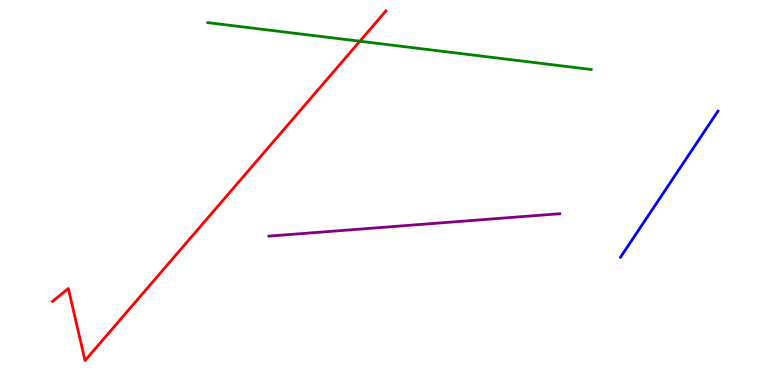[{'lines': ['blue', 'red'], 'intersections': []}, {'lines': ['green', 'red'], 'intersections': [{'x': 4.64, 'y': 8.93}]}, {'lines': ['purple', 'red'], 'intersections': []}, {'lines': ['blue', 'green'], 'intersections': []}, {'lines': ['blue', 'purple'], 'intersections': []}, {'lines': ['green', 'purple'], 'intersections': []}]